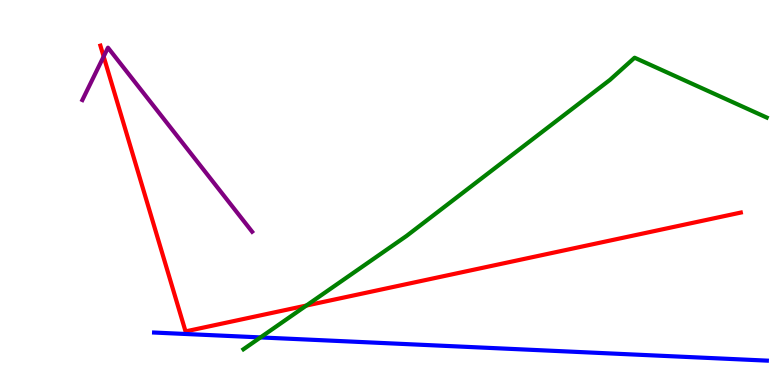[{'lines': ['blue', 'red'], 'intersections': []}, {'lines': ['green', 'red'], 'intersections': [{'x': 3.95, 'y': 2.06}]}, {'lines': ['purple', 'red'], 'intersections': [{'x': 1.34, 'y': 8.53}]}, {'lines': ['blue', 'green'], 'intersections': [{'x': 3.36, 'y': 1.24}]}, {'lines': ['blue', 'purple'], 'intersections': []}, {'lines': ['green', 'purple'], 'intersections': []}]